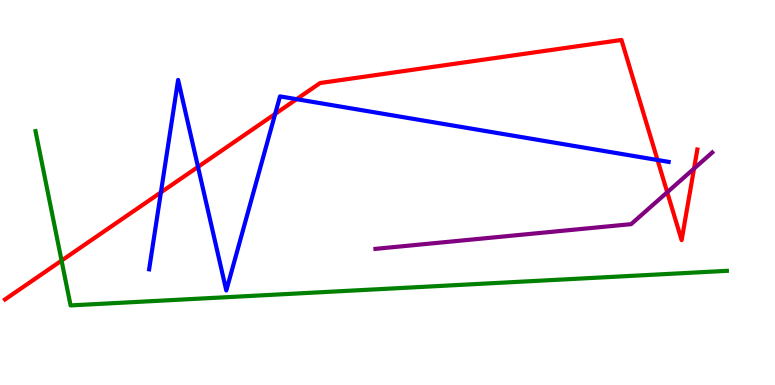[{'lines': ['blue', 'red'], 'intersections': [{'x': 2.08, 'y': 5.0}, {'x': 2.55, 'y': 5.67}, {'x': 3.55, 'y': 7.04}, {'x': 3.83, 'y': 7.42}, {'x': 8.48, 'y': 5.84}]}, {'lines': ['green', 'red'], 'intersections': [{'x': 0.794, 'y': 3.23}]}, {'lines': ['purple', 'red'], 'intersections': [{'x': 8.61, 'y': 5.01}, {'x': 8.96, 'y': 5.62}]}, {'lines': ['blue', 'green'], 'intersections': []}, {'lines': ['blue', 'purple'], 'intersections': []}, {'lines': ['green', 'purple'], 'intersections': []}]